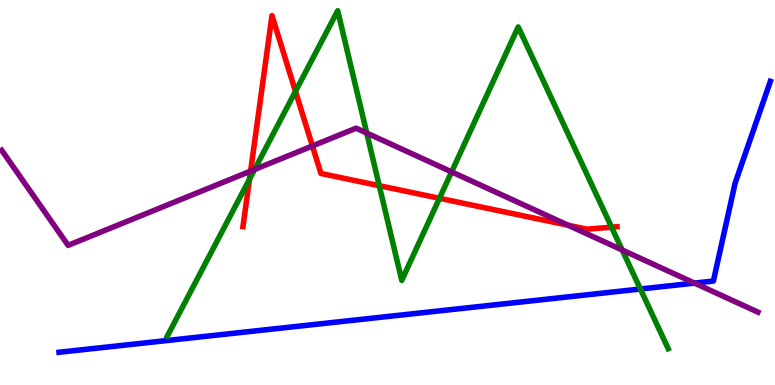[{'lines': ['blue', 'red'], 'intersections': []}, {'lines': ['green', 'red'], 'intersections': [{'x': 3.22, 'y': 5.35}, {'x': 3.81, 'y': 7.63}, {'x': 4.89, 'y': 5.18}, {'x': 5.67, 'y': 4.85}, {'x': 7.89, 'y': 4.1}]}, {'lines': ['purple', 'red'], 'intersections': [{'x': 3.23, 'y': 5.56}, {'x': 4.03, 'y': 6.21}, {'x': 7.33, 'y': 4.15}]}, {'lines': ['blue', 'green'], 'intersections': [{'x': 8.26, 'y': 2.49}]}, {'lines': ['blue', 'purple'], 'intersections': [{'x': 8.96, 'y': 2.65}]}, {'lines': ['green', 'purple'], 'intersections': [{'x': 3.28, 'y': 5.6}, {'x': 4.73, 'y': 6.54}, {'x': 5.83, 'y': 5.54}, {'x': 8.03, 'y': 3.51}]}]